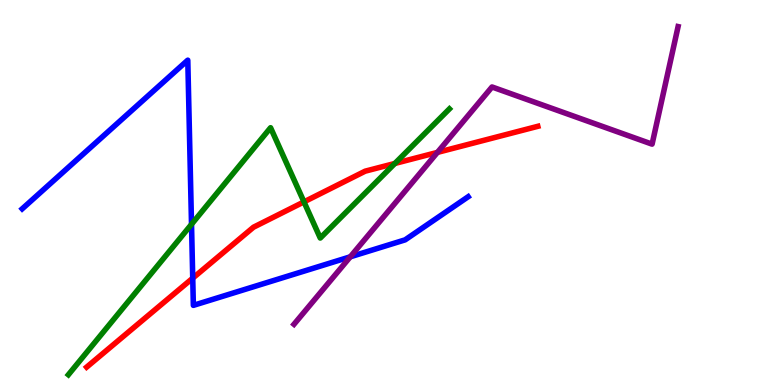[{'lines': ['blue', 'red'], 'intersections': [{'x': 2.49, 'y': 2.78}]}, {'lines': ['green', 'red'], 'intersections': [{'x': 3.92, 'y': 4.76}, {'x': 5.09, 'y': 5.75}]}, {'lines': ['purple', 'red'], 'intersections': [{'x': 5.64, 'y': 6.04}]}, {'lines': ['blue', 'green'], 'intersections': [{'x': 2.47, 'y': 4.17}]}, {'lines': ['blue', 'purple'], 'intersections': [{'x': 4.52, 'y': 3.33}]}, {'lines': ['green', 'purple'], 'intersections': []}]